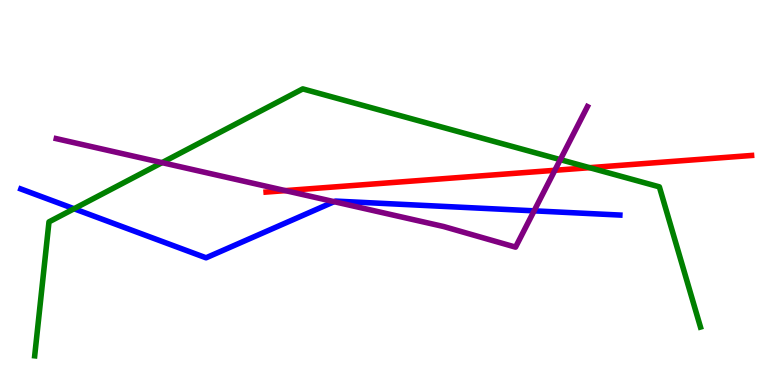[{'lines': ['blue', 'red'], 'intersections': []}, {'lines': ['green', 'red'], 'intersections': [{'x': 7.61, 'y': 5.64}]}, {'lines': ['purple', 'red'], 'intersections': [{'x': 3.68, 'y': 5.05}, {'x': 7.16, 'y': 5.58}]}, {'lines': ['blue', 'green'], 'intersections': [{'x': 0.956, 'y': 4.58}]}, {'lines': ['blue', 'purple'], 'intersections': [{'x': 4.31, 'y': 4.76}, {'x': 6.89, 'y': 4.52}]}, {'lines': ['green', 'purple'], 'intersections': [{'x': 2.09, 'y': 5.78}, {'x': 7.23, 'y': 5.85}]}]